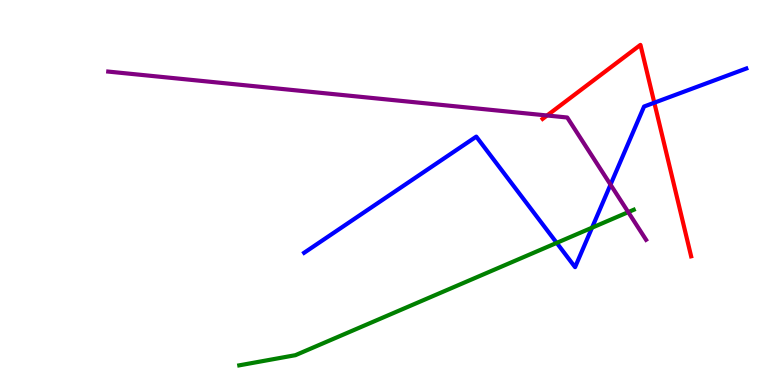[{'lines': ['blue', 'red'], 'intersections': [{'x': 8.44, 'y': 7.33}]}, {'lines': ['green', 'red'], 'intersections': []}, {'lines': ['purple', 'red'], 'intersections': [{'x': 7.06, 'y': 7.0}]}, {'lines': ['blue', 'green'], 'intersections': [{'x': 7.18, 'y': 3.69}, {'x': 7.64, 'y': 4.09}]}, {'lines': ['blue', 'purple'], 'intersections': [{'x': 7.88, 'y': 5.2}]}, {'lines': ['green', 'purple'], 'intersections': [{'x': 8.11, 'y': 4.49}]}]